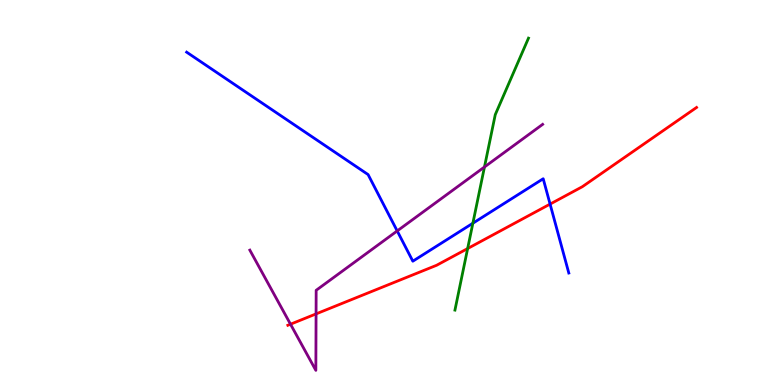[{'lines': ['blue', 'red'], 'intersections': [{'x': 7.1, 'y': 4.7}]}, {'lines': ['green', 'red'], 'intersections': [{'x': 6.03, 'y': 3.54}]}, {'lines': ['purple', 'red'], 'intersections': [{'x': 3.75, 'y': 1.58}, {'x': 4.08, 'y': 1.85}]}, {'lines': ['blue', 'green'], 'intersections': [{'x': 6.1, 'y': 4.2}]}, {'lines': ['blue', 'purple'], 'intersections': [{'x': 5.13, 'y': 4.0}]}, {'lines': ['green', 'purple'], 'intersections': [{'x': 6.25, 'y': 5.66}]}]